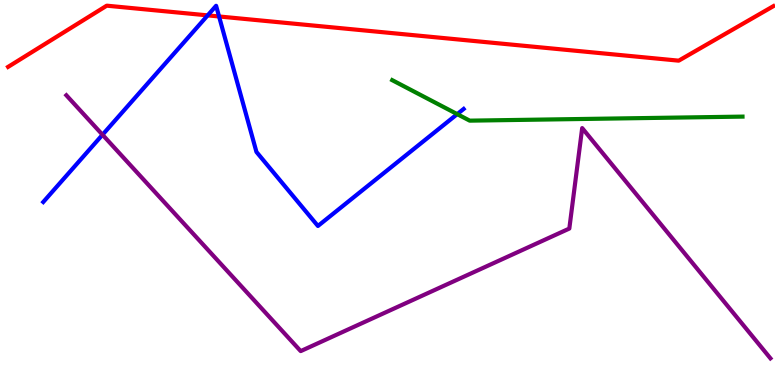[{'lines': ['blue', 'red'], 'intersections': [{'x': 2.68, 'y': 9.6}, {'x': 2.83, 'y': 9.57}]}, {'lines': ['green', 'red'], 'intersections': []}, {'lines': ['purple', 'red'], 'intersections': []}, {'lines': ['blue', 'green'], 'intersections': [{'x': 5.9, 'y': 7.04}]}, {'lines': ['blue', 'purple'], 'intersections': [{'x': 1.32, 'y': 6.5}]}, {'lines': ['green', 'purple'], 'intersections': []}]